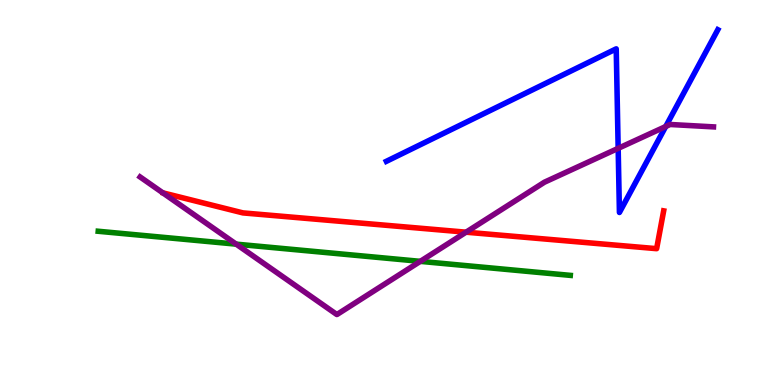[{'lines': ['blue', 'red'], 'intersections': []}, {'lines': ['green', 'red'], 'intersections': []}, {'lines': ['purple', 'red'], 'intersections': [{'x': 6.01, 'y': 3.97}]}, {'lines': ['blue', 'green'], 'intersections': []}, {'lines': ['blue', 'purple'], 'intersections': [{'x': 7.98, 'y': 6.15}, {'x': 8.59, 'y': 6.71}]}, {'lines': ['green', 'purple'], 'intersections': [{'x': 3.05, 'y': 3.66}, {'x': 5.42, 'y': 3.21}]}]